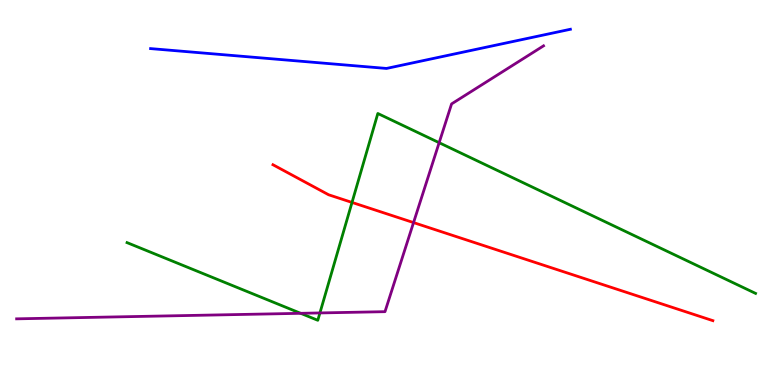[{'lines': ['blue', 'red'], 'intersections': []}, {'lines': ['green', 'red'], 'intersections': [{'x': 4.54, 'y': 4.74}]}, {'lines': ['purple', 'red'], 'intersections': [{'x': 5.34, 'y': 4.22}]}, {'lines': ['blue', 'green'], 'intersections': []}, {'lines': ['blue', 'purple'], 'intersections': []}, {'lines': ['green', 'purple'], 'intersections': [{'x': 3.88, 'y': 1.86}, {'x': 4.13, 'y': 1.87}, {'x': 5.67, 'y': 6.29}]}]